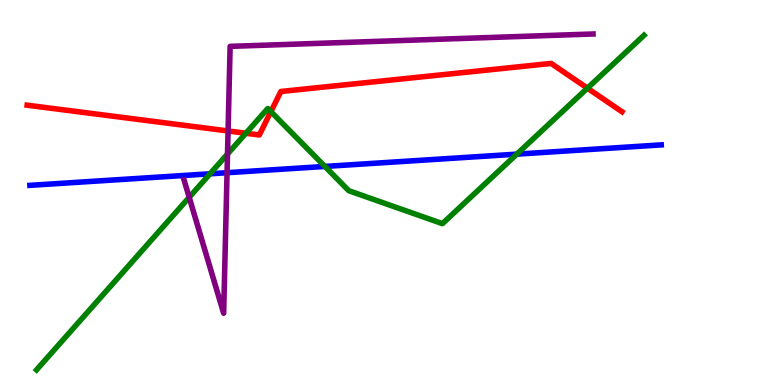[{'lines': ['blue', 'red'], 'intersections': []}, {'lines': ['green', 'red'], 'intersections': [{'x': 3.17, 'y': 6.54}, {'x': 3.5, 'y': 7.1}, {'x': 7.58, 'y': 7.71}]}, {'lines': ['purple', 'red'], 'intersections': [{'x': 2.94, 'y': 6.6}]}, {'lines': ['blue', 'green'], 'intersections': [{'x': 2.71, 'y': 5.49}, {'x': 4.19, 'y': 5.68}, {'x': 6.67, 'y': 6.0}]}, {'lines': ['blue', 'purple'], 'intersections': [{'x': 2.93, 'y': 5.51}]}, {'lines': ['green', 'purple'], 'intersections': [{'x': 2.44, 'y': 4.87}, {'x': 2.94, 'y': 6.0}]}]